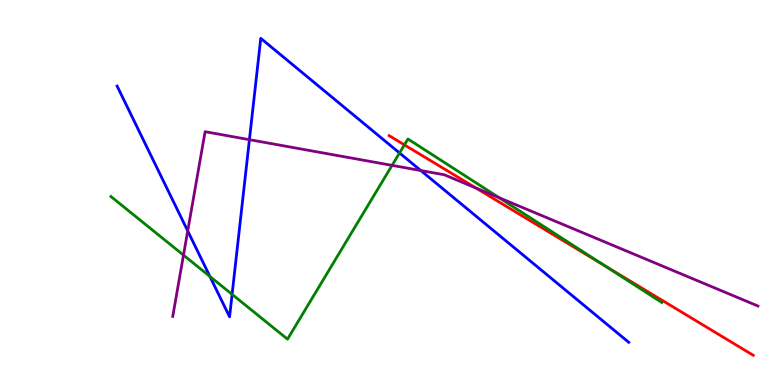[{'lines': ['blue', 'red'], 'intersections': []}, {'lines': ['green', 'red'], 'intersections': [{'x': 5.22, 'y': 6.24}, {'x': 7.79, 'y': 3.11}]}, {'lines': ['purple', 'red'], 'intersections': [{'x': 6.14, 'y': 5.12}]}, {'lines': ['blue', 'green'], 'intersections': [{'x': 2.71, 'y': 2.82}, {'x': 2.99, 'y': 2.35}, {'x': 5.16, 'y': 6.03}]}, {'lines': ['blue', 'purple'], 'intersections': [{'x': 2.42, 'y': 4.0}, {'x': 3.22, 'y': 6.37}, {'x': 5.43, 'y': 5.57}]}, {'lines': ['green', 'purple'], 'intersections': [{'x': 2.37, 'y': 3.37}, {'x': 5.06, 'y': 5.7}, {'x': 6.44, 'y': 4.86}]}]